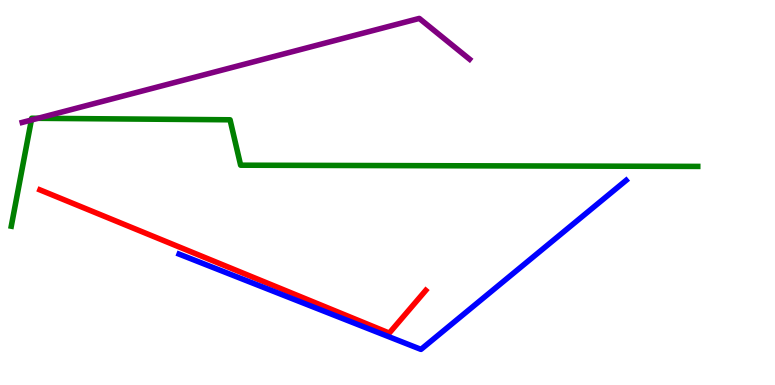[{'lines': ['blue', 'red'], 'intersections': []}, {'lines': ['green', 'red'], 'intersections': []}, {'lines': ['purple', 'red'], 'intersections': []}, {'lines': ['blue', 'green'], 'intersections': []}, {'lines': ['blue', 'purple'], 'intersections': []}, {'lines': ['green', 'purple'], 'intersections': [{'x': 0.405, 'y': 6.88}, {'x': 0.49, 'y': 6.93}]}]